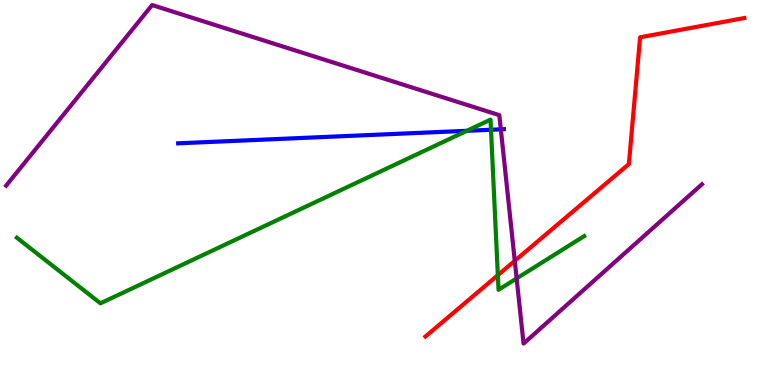[{'lines': ['blue', 'red'], 'intersections': []}, {'lines': ['green', 'red'], 'intersections': [{'x': 6.42, 'y': 2.85}]}, {'lines': ['purple', 'red'], 'intersections': [{'x': 6.64, 'y': 3.23}]}, {'lines': ['blue', 'green'], 'intersections': [{'x': 6.02, 'y': 6.6}, {'x': 6.34, 'y': 6.63}]}, {'lines': ['blue', 'purple'], 'intersections': [{'x': 6.46, 'y': 6.64}]}, {'lines': ['green', 'purple'], 'intersections': [{'x': 6.67, 'y': 2.77}]}]